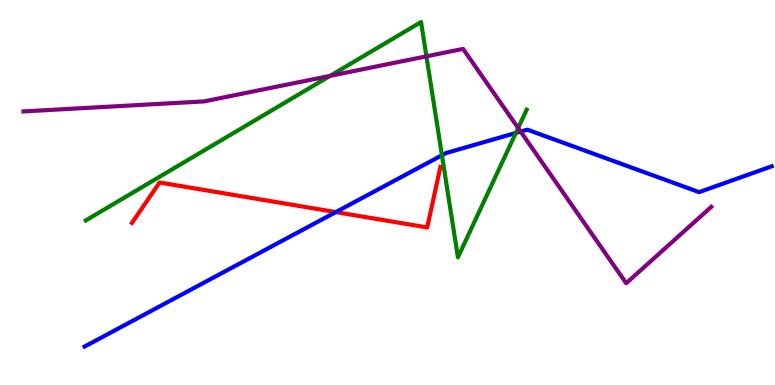[{'lines': ['blue', 'red'], 'intersections': [{'x': 4.33, 'y': 4.49}]}, {'lines': ['green', 'red'], 'intersections': []}, {'lines': ['purple', 'red'], 'intersections': []}, {'lines': ['blue', 'green'], 'intersections': [{'x': 5.7, 'y': 5.97}, {'x': 6.66, 'y': 6.55}]}, {'lines': ['blue', 'purple'], 'intersections': [{'x': 6.72, 'y': 6.58}]}, {'lines': ['green', 'purple'], 'intersections': [{'x': 4.26, 'y': 8.03}, {'x': 5.5, 'y': 8.54}, {'x': 6.69, 'y': 6.68}]}]